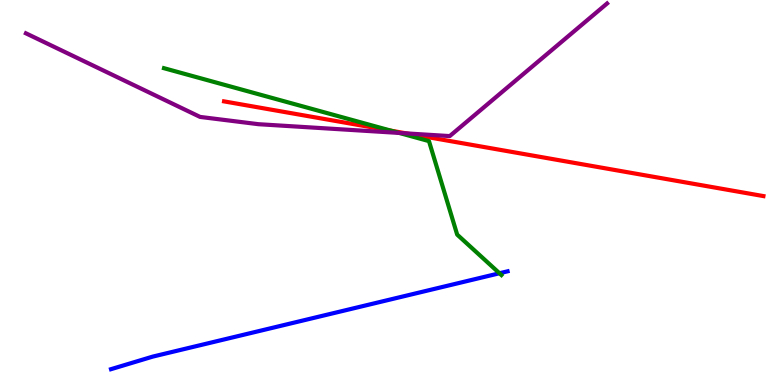[{'lines': ['blue', 'red'], 'intersections': []}, {'lines': ['green', 'red'], 'intersections': [{'x': 5.05, 'y': 6.6}]}, {'lines': ['purple', 'red'], 'intersections': [{'x': 5.24, 'y': 6.54}]}, {'lines': ['blue', 'green'], 'intersections': [{'x': 6.44, 'y': 2.9}]}, {'lines': ['blue', 'purple'], 'intersections': []}, {'lines': ['green', 'purple'], 'intersections': [{'x': 5.15, 'y': 6.55}]}]